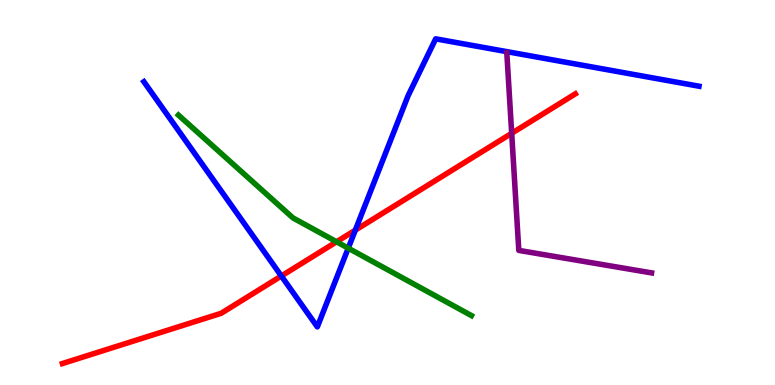[{'lines': ['blue', 'red'], 'intersections': [{'x': 3.63, 'y': 2.83}, {'x': 4.58, 'y': 4.02}]}, {'lines': ['green', 'red'], 'intersections': [{'x': 4.34, 'y': 3.72}]}, {'lines': ['purple', 'red'], 'intersections': [{'x': 6.6, 'y': 6.54}]}, {'lines': ['blue', 'green'], 'intersections': [{'x': 4.49, 'y': 3.55}]}, {'lines': ['blue', 'purple'], 'intersections': []}, {'lines': ['green', 'purple'], 'intersections': []}]